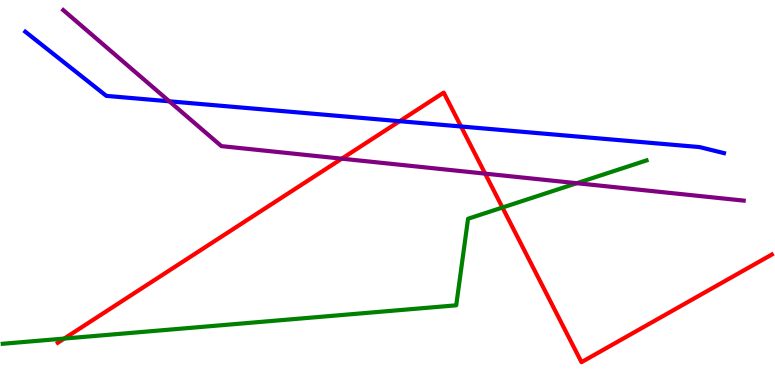[{'lines': ['blue', 'red'], 'intersections': [{'x': 5.16, 'y': 6.85}, {'x': 5.95, 'y': 6.71}]}, {'lines': ['green', 'red'], 'intersections': [{'x': 0.829, 'y': 1.21}, {'x': 6.48, 'y': 4.61}]}, {'lines': ['purple', 'red'], 'intersections': [{'x': 4.41, 'y': 5.88}, {'x': 6.26, 'y': 5.49}]}, {'lines': ['blue', 'green'], 'intersections': []}, {'lines': ['blue', 'purple'], 'intersections': [{'x': 2.18, 'y': 7.37}]}, {'lines': ['green', 'purple'], 'intersections': [{'x': 7.44, 'y': 5.24}]}]